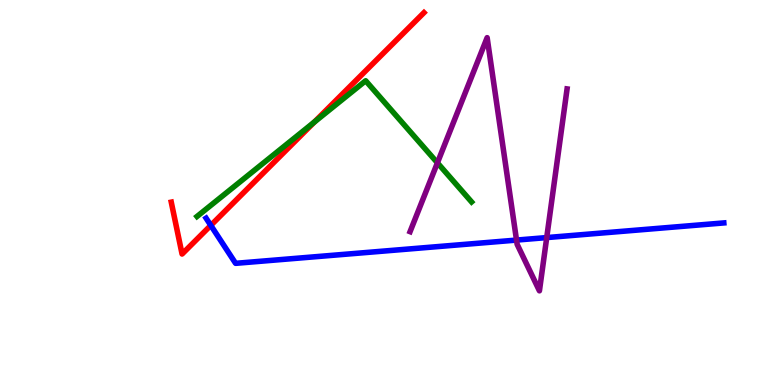[{'lines': ['blue', 'red'], 'intersections': [{'x': 2.72, 'y': 4.15}]}, {'lines': ['green', 'red'], 'intersections': [{'x': 4.06, 'y': 6.83}]}, {'lines': ['purple', 'red'], 'intersections': []}, {'lines': ['blue', 'green'], 'intersections': []}, {'lines': ['blue', 'purple'], 'intersections': [{'x': 6.66, 'y': 3.76}, {'x': 7.05, 'y': 3.83}]}, {'lines': ['green', 'purple'], 'intersections': [{'x': 5.64, 'y': 5.77}]}]